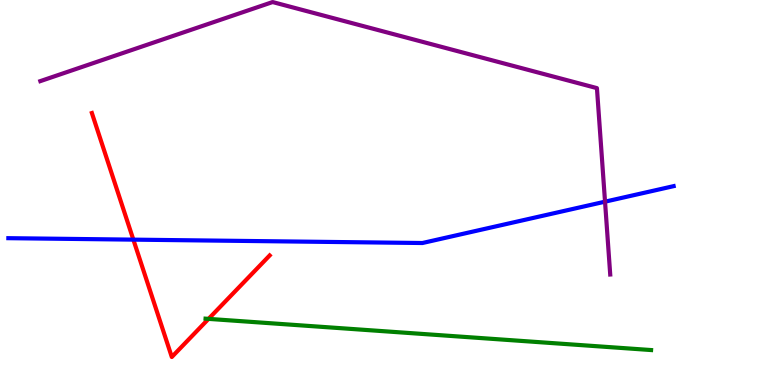[{'lines': ['blue', 'red'], 'intersections': [{'x': 1.72, 'y': 3.78}]}, {'lines': ['green', 'red'], 'intersections': [{'x': 2.69, 'y': 1.72}]}, {'lines': ['purple', 'red'], 'intersections': []}, {'lines': ['blue', 'green'], 'intersections': []}, {'lines': ['blue', 'purple'], 'intersections': [{'x': 7.81, 'y': 4.76}]}, {'lines': ['green', 'purple'], 'intersections': []}]